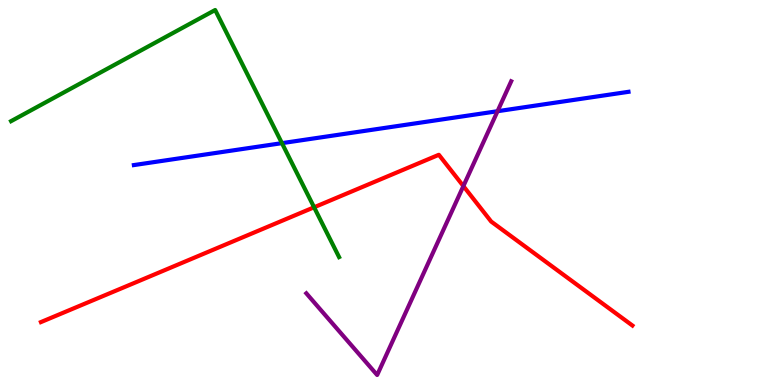[{'lines': ['blue', 'red'], 'intersections': []}, {'lines': ['green', 'red'], 'intersections': [{'x': 4.05, 'y': 4.62}]}, {'lines': ['purple', 'red'], 'intersections': [{'x': 5.98, 'y': 5.17}]}, {'lines': ['blue', 'green'], 'intersections': [{'x': 3.64, 'y': 6.28}]}, {'lines': ['blue', 'purple'], 'intersections': [{'x': 6.42, 'y': 7.11}]}, {'lines': ['green', 'purple'], 'intersections': []}]